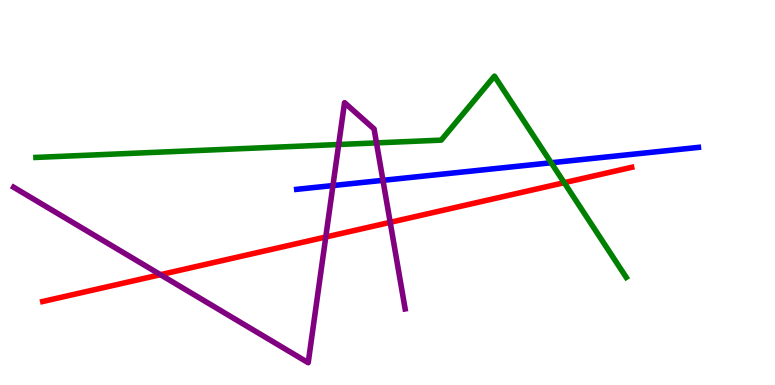[{'lines': ['blue', 'red'], 'intersections': []}, {'lines': ['green', 'red'], 'intersections': [{'x': 7.28, 'y': 5.26}]}, {'lines': ['purple', 'red'], 'intersections': [{'x': 2.07, 'y': 2.87}, {'x': 4.2, 'y': 3.84}, {'x': 5.03, 'y': 4.23}]}, {'lines': ['blue', 'green'], 'intersections': [{'x': 7.11, 'y': 5.77}]}, {'lines': ['blue', 'purple'], 'intersections': [{'x': 4.3, 'y': 5.18}, {'x': 4.94, 'y': 5.32}]}, {'lines': ['green', 'purple'], 'intersections': [{'x': 4.37, 'y': 6.25}, {'x': 4.86, 'y': 6.29}]}]